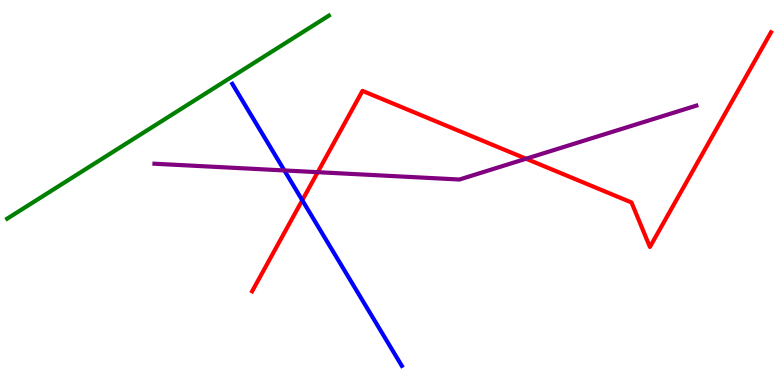[{'lines': ['blue', 'red'], 'intersections': [{'x': 3.9, 'y': 4.8}]}, {'lines': ['green', 'red'], 'intersections': []}, {'lines': ['purple', 'red'], 'intersections': [{'x': 4.1, 'y': 5.53}, {'x': 6.79, 'y': 5.88}]}, {'lines': ['blue', 'green'], 'intersections': []}, {'lines': ['blue', 'purple'], 'intersections': [{'x': 3.67, 'y': 5.57}]}, {'lines': ['green', 'purple'], 'intersections': []}]